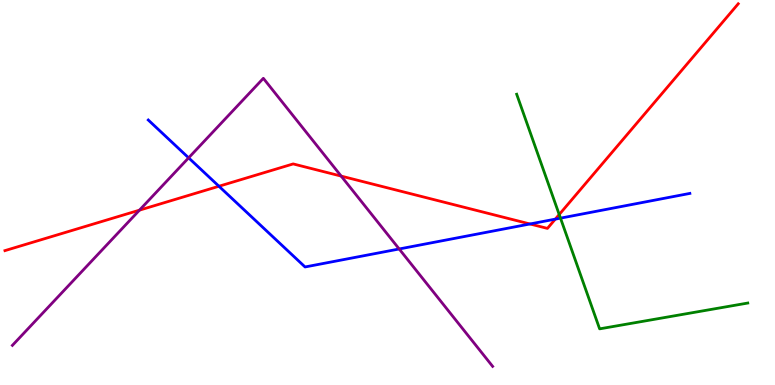[{'lines': ['blue', 'red'], 'intersections': [{'x': 2.83, 'y': 5.16}, {'x': 6.84, 'y': 4.18}, {'x': 7.17, 'y': 4.31}]}, {'lines': ['green', 'red'], 'intersections': [{'x': 7.22, 'y': 4.43}]}, {'lines': ['purple', 'red'], 'intersections': [{'x': 1.8, 'y': 4.54}, {'x': 4.4, 'y': 5.43}]}, {'lines': ['blue', 'green'], 'intersections': [{'x': 7.23, 'y': 4.33}]}, {'lines': ['blue', 'purple'], 'intersections': [{'x': 2.43, 'y': 5.9}, {'x': 5.15, 'y': 3.53}]}, {'lines': ['green', 'purple'], 'intersections': []}]